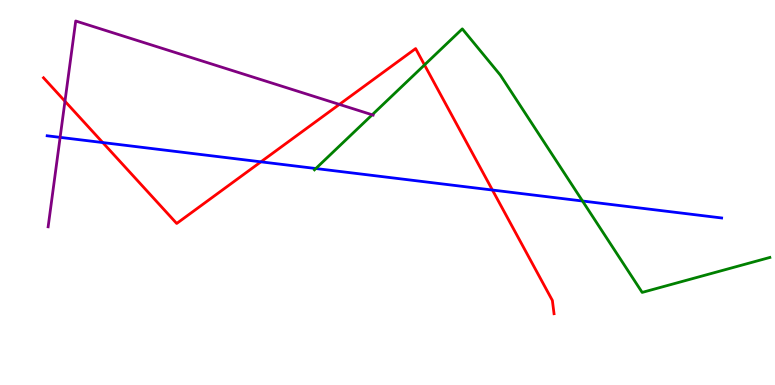[{'lines': ['blue', 'red'], 'intersections': [{'x': 1.33, 'y': 6.3}, {'x': 3.37, 'y': 5.8}, {'x': 6.35, 'y': 5.06}]}, {'lines': ['green', 'red'], 'intersections': [{'x': 5.48, 'y': 8.31}]}, {'lines': ['purple', 'red'], 'intersections': [{'x': 0.838, 'y': 7.37}, {'x': 4.38, 'y': 7.29}]}, {'lines': ['blue', 'green'], 'intersections': [{'x': 4.08, 'y': 5.62}, {'x': 7.52, 'y': 4.78}]}, {'lines': ['blue', 'purple'], 'intersections': [{'x': 0.776, 'y': 6.43}]}, {'lines': ['green', 'purple'], 'intersections': [{'x': 4.8, 'y': 7.02}]}]